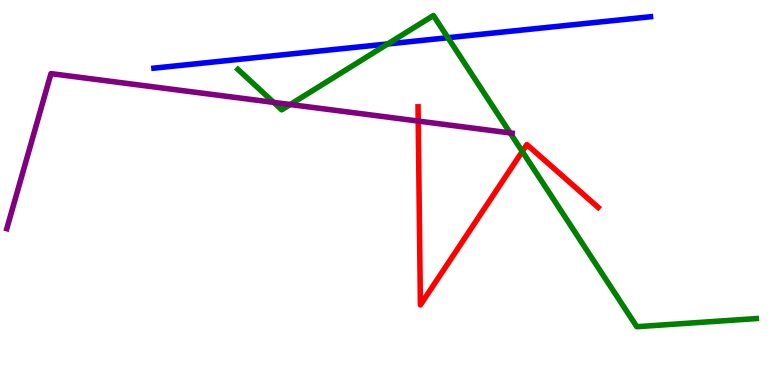[{'lines': ['blue', 'red'], 'intersections': []}, {'lines': ['green', 'red'], 'intersections': [{'x': 6.74, 'y': 6.07}]}, {'lines': ['purple', 'red'], 'intersections': [{'x': 5.4, 'y': 6.86}]}, {'lines': ['blue', 'green'], 'intersections': [{'x': 5.0, 'y': 8.86}, {'x': 5.78, 'y': 9.02}]}, {'lines': ['blue', 'purple'], 'intersections': []}, {'lines': ['green', 'purple'], 'intersections': [{'x': 3.53, 'y': 7.34}, {'x': 3.74, 'y': 7.29}, {'x': 6.58, 'y': 6.55}]}]